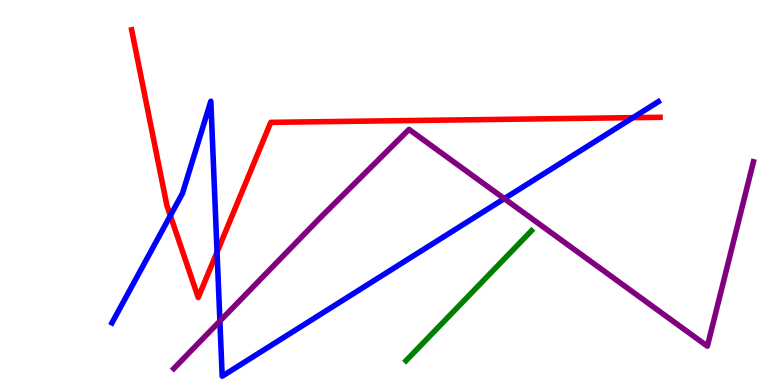[{'lines': ['blue', 'red'], 'intersections': [{'x': 2.2, 'y': 4.4}, {'x': 2.8, 'y': 3.45}, {'x': 8.17, 'y': 6.94}]}, {'lines': ['green', 'red'], 'intersections': []}, {'lines': ['purple', 'red'], 'intersections': []}, {'lines': ['blue', 'green'], 'intersections': []}, {'lines': ['blue', 'purple'], 'intersections': [{'x': 2.84, 'y': 1.66}, {'x': 6.51, 'y': 4.84}]}, {'lines': ['green', 'purple'], 'intersections': []}]